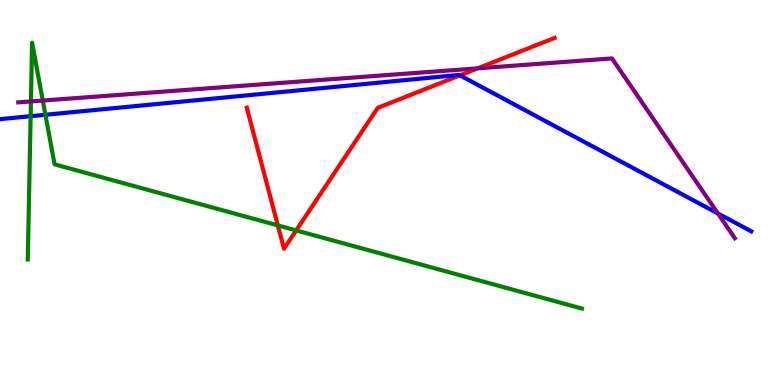[{'lines': ['blue', 'red'], 'intersections': [{'x': 5.93, 'y': 8.04}]}, {'lines': ['green', 'red'], 'intersections': [{'x': 3.58, 'y': 4.15}, {'x': 3.82, 'y': 4.02}]}, {'lines': ['purple', 'red'], 'intersections': [{'x': 6.16, 'y': 8.22}]}, {'lines': ['blue', 'green'], 'intersections': [{'x': 0.395, 'y': 6.98}, {'x': 0.586, 'y': 7.02}]}, {'lines': ['blue', 'purple'], 'intersections': [{'x': 9.26, 'y': 4.46}]}, {'lines': ['green', 'purple'], 'intersections': [{'x': 0.399, 'y': 7.37}, {'x': 0.552, 'y': 7.39}]}]